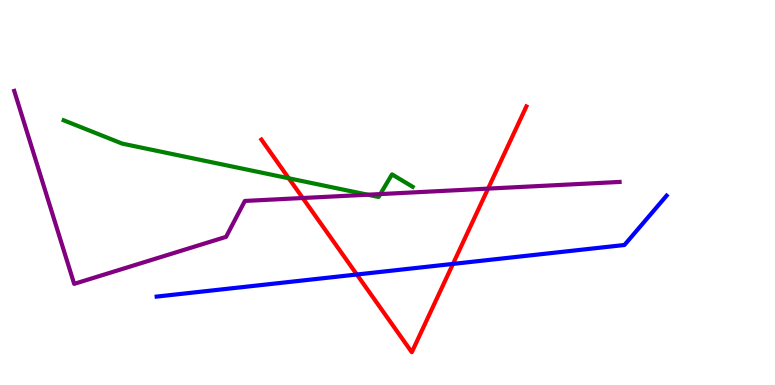[{'lines': ['blue', 'red'], 'intersections': [{'x': 4.6, 'y': 2.87}, {'x': 5.84, 'y': 3.15}]}, {'lines': ['green', 'red'], 'intersections': [{'x': 3.73, 'y': 5.37}]}, {'lines': ['purple', 'red'], 'intersections': [{'x': 3.91, 'y': 4.86}, {'x': 6.3, 'y': 5.1}]}, {'lines': ['blue', 'green'], 'intersections': []}, {'lines': ['blue', 'purple'], 'intersections': []}, {'lines': ['green', 'purple'], 'intersections': [{'x': 4.75, 'y': 4.94}, {'x': 4.91, 'y': 4.96}]}]